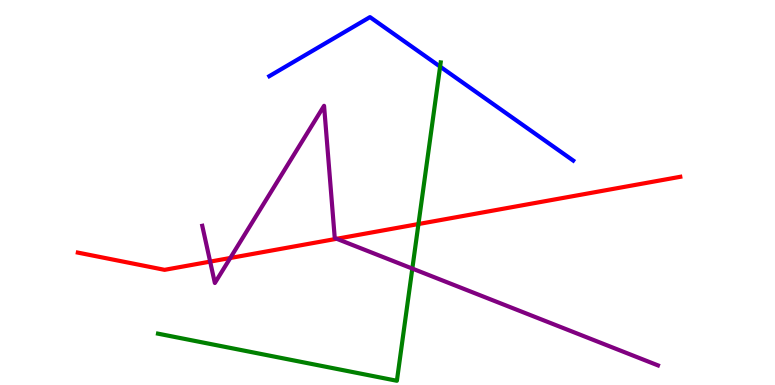[{'lines': ['blue', 'red'], 'intersections': []}, {'lines': ['green', 'red'], 'intersections': [{'x': 5.4, 'y': 4.18}]}, {'lines': ['purple', 'red'], 'intersections': [{'x': 2.71, 'y': 3.2}, {'x': 2.97, 'y': 3.3}, {'x': 4.34, 'y': 3.8}]}, {'lines': ['blue', 'green'], 'intersections': [{'x': 5.68, 'y': 8.27}]}, {'lines': ['blue', 'purple'], 'intersections': []}, {'lines': ['green', 'purple'], 'intersections': [{'x': 5.32, 'y': 3.02}]}]